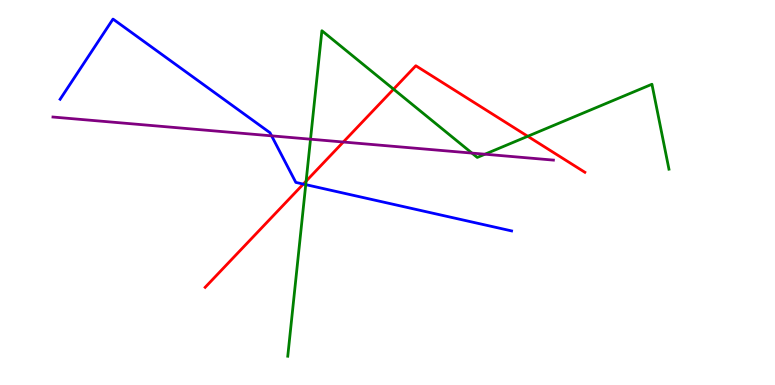[{'lines': ['blue', 'red'], 'intersections': [{'x': 3.91, 'y': 5.22}]}, {'lines': ['green', 'red'], 'intersections': [{'x': 3.95, 'y': 5.3}, {'x': 5.08, 'y': 7.68}, {'x': 6.81, 'y': 6.46}]}, {'lines': ['purple', 'red'], 'intersections': [{'x': 4.43, 'y': 6.31}]}, {'lines': ['blue', 'green'], 'intersections': [{'x': 3.95, 'y': 5.2}]}, {'lines': ['blue', 'purple'], 'intersections': [{'x': 3.5, 'y': 6.47}]}, {'lines': ['green', 'purple'], 'intersections': [{'x': 4.01, 'y': 6.38}, {'x': 6.09, 'y': 6.02}, {'x': 6.26, 'y': 5.99}]}]